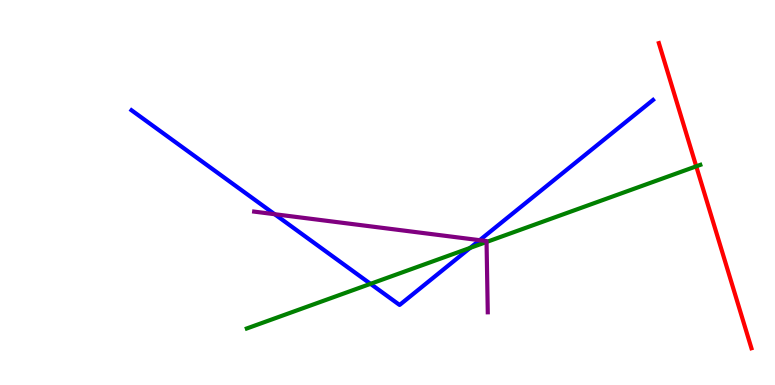[{'lines': ['blue', 'red'], 'intersections': []}, {'lines': ['green', 'red'], 'intersections': [{'x': 8.98, 'y': 5.68}]}, {'lines': ['purple', 'red'], 'intersections': []}, {'lines': ['blue', 'green'], 'intersections': [{'x': 4.78, 'y': 2.63}, {'x': 6.07, 'y': 3.56}]}, {'lines': ['blue', 'purple'], 'intersections': [{'x': 3.54, 'y': 4.44}, {'x': 6.19, 'y': 3.76}]}, {'lines': ['green', 'purple'], 'intersections': [{'x': 6.28, 'y': 3.71}]}]